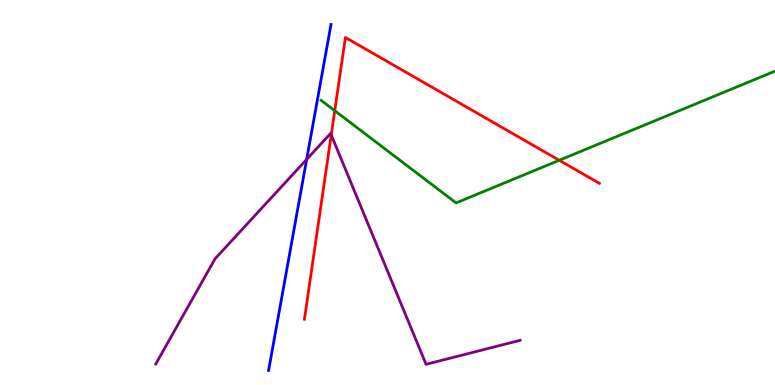[{'lines': ['blue', 'red'], 'intersections': []}, {'lines': ['green', 'red'], 'intersections': [{'x': 4.32, 'y': 7.12}, {'x': 7.22, 'y': 5.84}]}, {'lines': ['purple', 'red'], 'intersections': [{'x': 4.27, 'y': 6.5}]}, {'lines': ['blue', 'green'], 'intersections': []}, {'lines': ['blue', 'purple'], 'intersections': [{'x': 3.96, 'y': 5.86}]}, {'lines': ['green', 'purple'], 'intersections': []}]